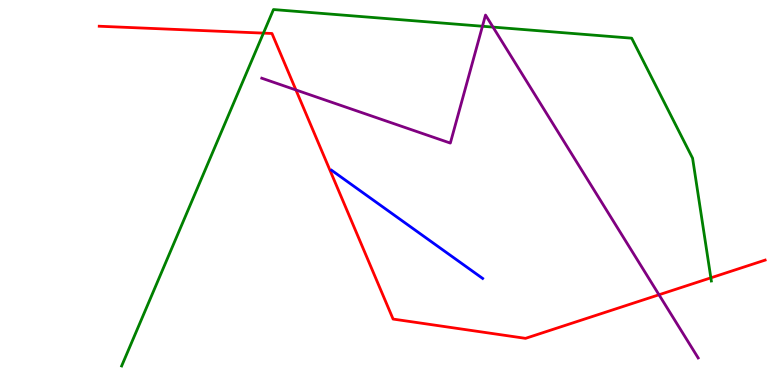[{'lines': ['blue', 'red'], 'intersections': []}, {'lines': ['green', 'red'], 'intersections': [{'x': 3.4, 'y': 9.14}, {'x': 9.17, 'y': 2.78}]}, {'lines': ['purple', 'red'], 'intersections': [{'x': 3.82, 'y': 7.66}, {'x': 8.5, 'y': 2.34}]}, {'lines': ['blue', 'green'], 'intersections': []}, {'lines': ['blue', 'purple'], 'intersections': []}, {'lines': ['green', 'purple'], 'intersections': [{'x': 6.23, 'y': 9.32}, {'x': 6.36, 'y': 9.3}]}]